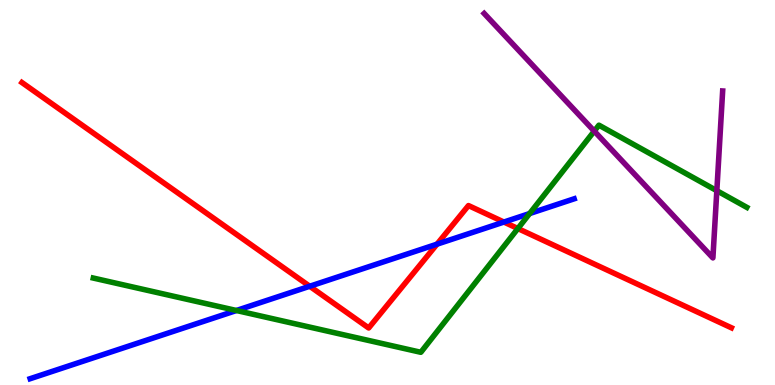[{'lines': ['blue', 'red'], 'intersections': [{'x': 4.0, 'y': 2.56}, {'x': 5.64, 'y': 3.66}, {'x': 6.5, 'y': 4.23}]}, {'lines': ['green', 'red'], 'intersections': [{'x': 6.68, 'y': 4.06}]}, {'lines': ['purple', 'red'], 'intersections': []}, {'lines': ['blue', 'green'], 'intersections': [{'x': 3.05, 'y': 1.94}, {'x': 6.83, 'y': 4.45}]}, {'lines': ['blue', 'purple'], 'intersections': []}, {'lines': ['green', 'purple'], 'intersections': [{'x': 7.67, 'y': 6.59}, {'x': 9.25, 'y': 5.05}]}]